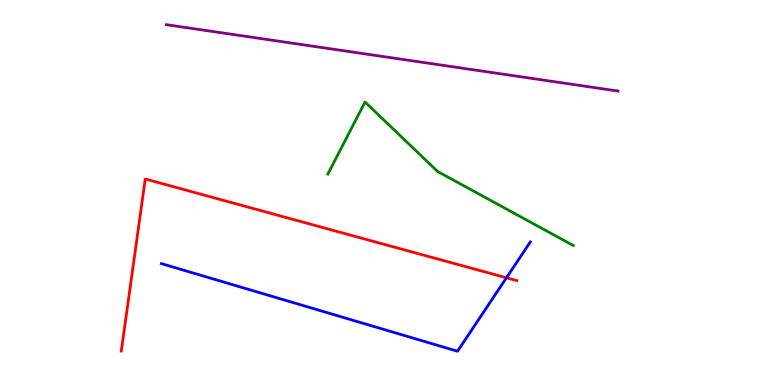[{'lines': ['blue', 'red'], 'intersections': [{'x': 6.53, 'y': 2.78}]}, {'lines': ['green', 'red'], 'intersections': []}, {'lines': ['purple', 'red'], 'intersections': []}, {'lines': ['blue', 'green'], 'intersections': []}, {'lines': ['blue', 'purple'], 'intersections': []}, {'lines': ['green', 'purple'], 'intersections': []}]